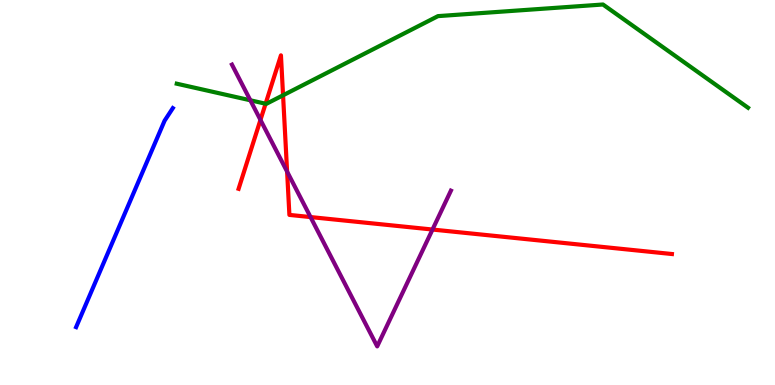[{'lines': ['blue', 'red'], 'intersections': []}, {'lines': ['green', 'red'], 'intersections': [{'x': 3.43, 'y': 7.31}, {'x': 3.65, 'y': 7.53}]}, {'lines': ['purple', 'red'], 'intersections': [{'x': 3.36, 'y': 6.89}, {'x': 3.7, 'y': 5.54}, {'x': 4.01, 'y': 4.36}, {'x': 5.58, 'y': 4.04}]}, {'lines': ['blue', 'green'], 'intersections': []}, {'lines': ['blue', 'purple'], 'intersections': []}, {'lines': ['green', 'purple'], 'intersections': [{'x': 3.23, 'y': 7.4}]}]